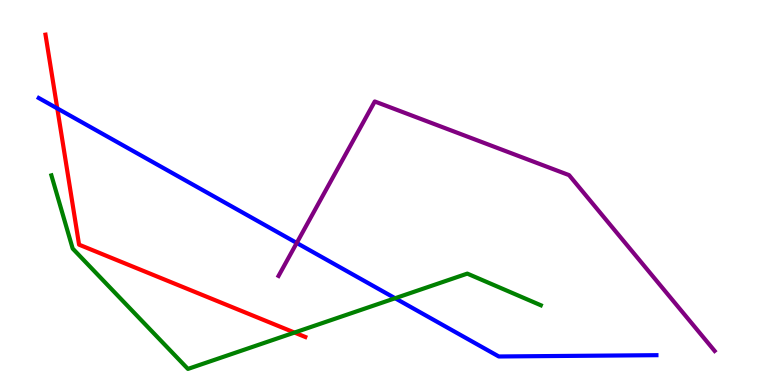[{'lines': ['blue', 'red'], 'intersections': [{'x': 0.739, 'y': 7.18}]}, {'lines': ['green', 'red'], 'intersections': [{'x': 3.8, 'y': 1.36}]}, {'lines': ['purple', 'red'], 'intersections': []}, {'lines': ['blue', 'green'], 'intersections': [{'x': 5.1, 'y': 2.25}]}, {'lines': ['blue', 'purple'], 'intersections': [{'x': 3.83, 'y': 3.69}]}, {'lines': ['green', 'purple'], 'intersections': []}]